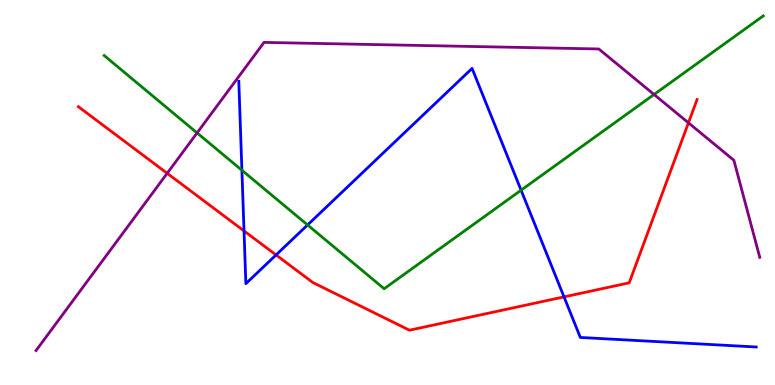[{'lines': ['blue', 'red'], 'intersections': [{'x': 3.15, 'y': 4.0}, {'x': 3.56, 'y': 3.38}, {'x': 7.28, 'y': 2.29}]}, {'lines': ['green', 'red'], 'intersections': []}, {'lines': ['purple', 'red'], 'intersections': [{'x': 2.16, 'y': 5.5}, {'x': 8.88, 'y': 6.81}]}, {'lines': ['blue', 'green'], 'intersections': [{'x': 3.12, 'y': 5.58}, {'x': 3.97, 'y': 4.16}, {'x': 6.72, 'y': 5.06}]}, {'lines': ['blue', 'purple'], 'intersections': []}, {'lines': ['green', 'purple'], 'intersections': [{'x': 2.54, 'y': 6.55}, {'x': 8.44, 'y': 7.55}]}]